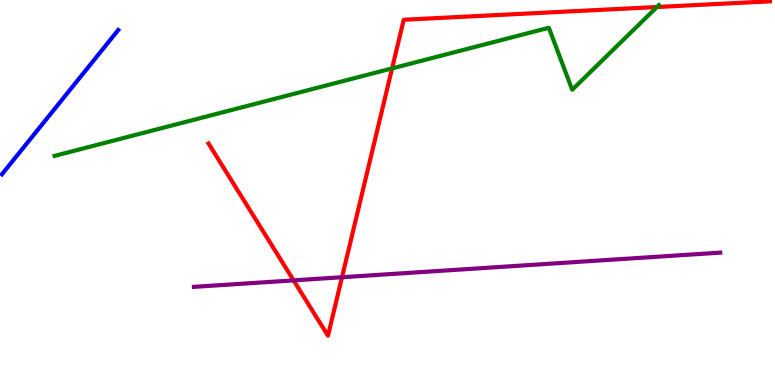[{'lines': ['blue', 'red'], 'intersections': []}, {'lines': ['green', 'red'], 'intersections': [{'x': 5.06, 'y': 8.22}, {'x': 8.48, 'y': 9.82}]}, {'lines': ['purple', 'red'], 'intersections': [{'x': 3.79, 'y': 2.72}, {'x': 4.41, 'y': 2.8}]}, {'lines': ['blue', 'green'], 'intersections': []}, {'lines': ['blue', 'purple'], 'intersections': []}, {'lines': ['green', 'purple'], 'intersections': []}]